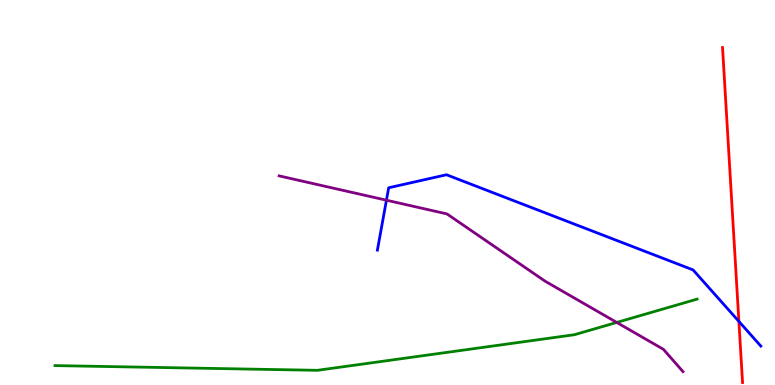[{'lines': ['blue', 'red'], 'intersections': [{'x': 9.53, 'y': 1.65}]}, {'lines': ['green', 'red'], 'intersections': []}, {'lines': ['purple', 'red'], 'intersections': []}, {'lines': ['blue', 'green'], 'intersections': []}, {'lines': ['blue', 'purple'], 'intersections': [{'x': 4.99, 'y': 4.8}]}, {'lines': ['green', 'purple'], 'intersections': [{'x': 7.96, 'y': 1.62}]}]